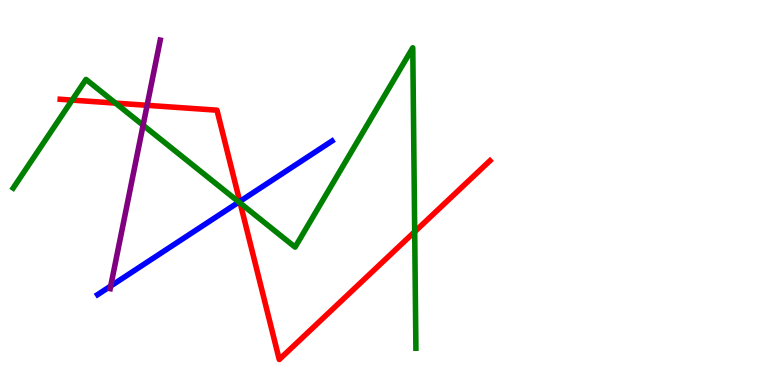[{'lines': ['blue', 'red'], 'intersections': [{'x': 3.09, 'y': 4.77}]}, {'lines': ['green', 'red'], 'intersections': [{'x': 0.931, 'y': 7.4}, {'x': 1.49, 'y': 7.32}, {'x': 3.1, 'y': 4.73}, {'x': 5.35, 'y': 3.98}]}, {'lines': ['purple', 'red'], 'intersections': [{'x': 1.9, 'y': 7.26}]}, {'lines': ['blue', 'green'], 'intersections': [{'x': 3.08, 'y': 4.75}]}, {'lines': ['blue', 'purple'], 'intersections': [{'x': 1.43, 'y': 2.57}]}, {'lines': ['green', 'purple'], 'intersections': [{'x': 1.85, 'y': 6.75}]}]